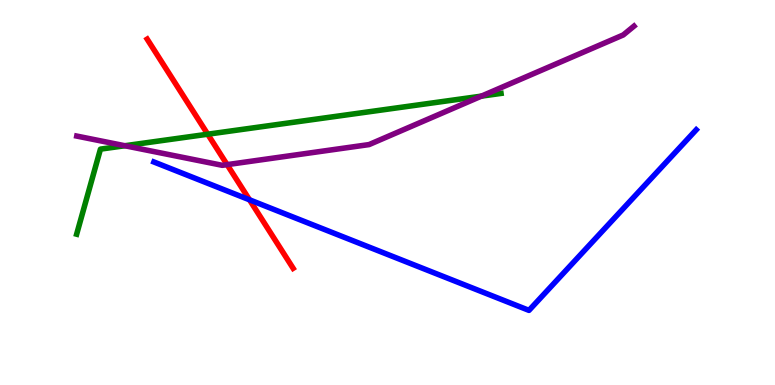[{'lines': ['blue', 'red'], 'intersections': [{'x': 3.22, 'y': 4.81}]}, {'lines': ['green', 'red'], 'intersections': [{'x': 2.68, 'y': 6.51}]}, {'lines': ['purple', 'red'], 'intersections': [{'x': 2.93, 'y': 5.72}]}, {'lines': ['blue', 'green'], 'intersections': []}, {'lines': ['blue', 'purple'], 'intersections': []}, {'lines': ['green', 'purple'], 'intersections': [{'x': 1.61, 'y': 6.21}, {'x': 6.21, 'y': 7.5}]}]